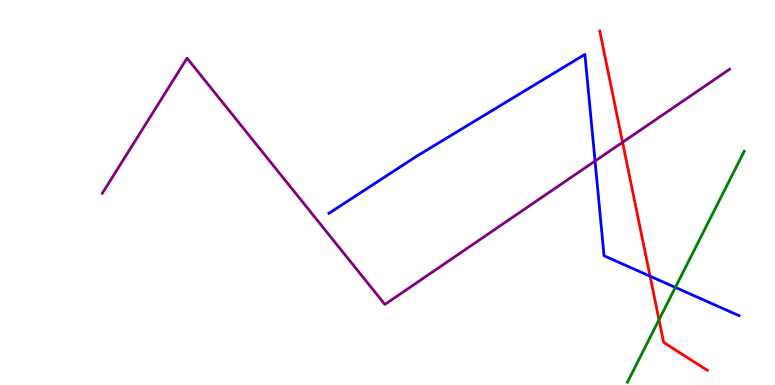[{'lines': ['blue', 'red'], 'intersections': [{'x': 8.39, 'y': 2.83}]}, {'lines': ['green', 'red'], 'intersections': [{'x': 8.5, 'y': 1.69}]}, {'lines': ['purple', 'red'], 'intersections': [{'x': 8.03, 'y': 6.3}]}, {'lines': ['blue', 'green'], 'intersections': [{'x': 8.71, 'y': 2.53}]}, {'lines': ['blue', 'purple'], 'intersections': [{'x': 7.68, 'y': 5.82}]}, {'lines': ['green', 'purple'], 'intersections': []}]